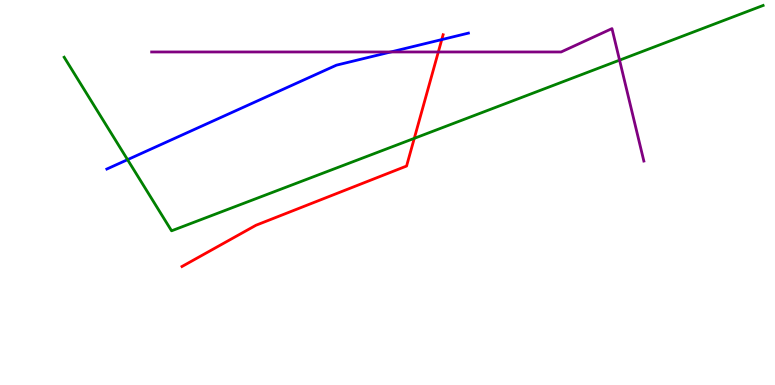[{'lines': ['blue', 'red'], 'intersections': [{'x': 5.7, 'y': 8.97}]}, {'lines': ['green', 'red'], 'intersections': [{'x': 5.35, 'y': 6.41}]}, {'lines': ['purple', 'red'], 'intersections': [{'x': 5.66, 'y': 8.65}]}, {'lines': ['blue', 'green'], 'intersections': [{'x': 1.65, 'y': 5.85}]}, {'lines': ['blue', 'purple'], 'intersections': [{'x': 5.04, 'y': 8.65}]}, {'lines': ['green', 'purple'], 'intersections': [{'x': 7.99, 'y': 8.44}]}]